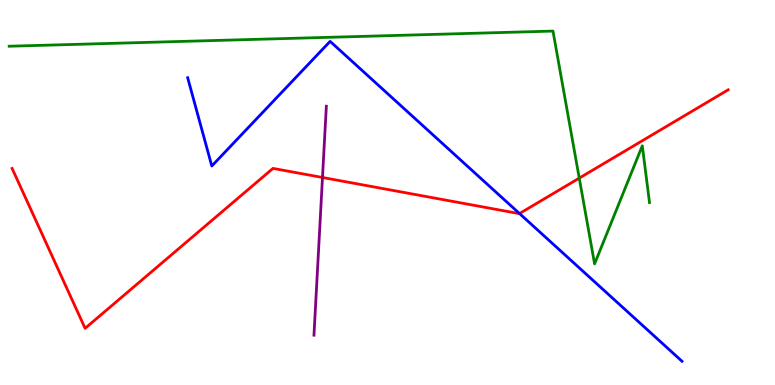[{'lines': ['blue', 'red'], 'intersections': [{'x': 6.7, 'y': 4.45}]}, {'lines': ['green', 'red'], 'intersections': [{'x': 7.47, 'y': 5.37}]}, {'lines': ['purple', 'red'], 'intersections': [{'x': 4.16, 'y': 5.39}]}, {'lines': ['blue', 'green'], 'intersections': []}, {'lines': ['blue', 'purple'], 'intersections': []}, {'lines': ['green', 'purple'], 'intersections': []}]